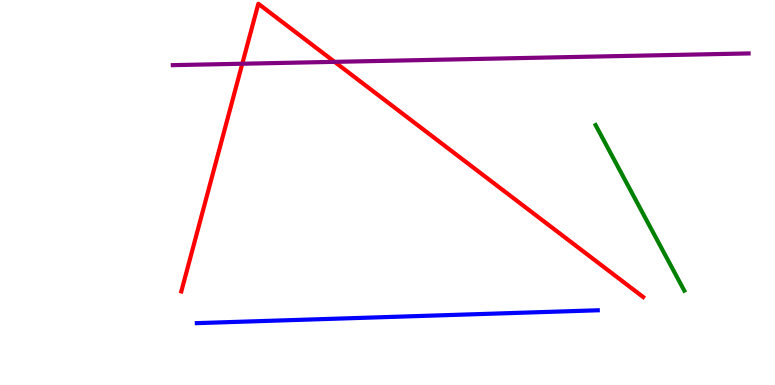[{'lines': ['blue', 'red'], 'intersections': []}, {'lines': ['green', 'red'], 'intersections': []}, {'lines': ['purple', 'red'], 'intersections': [{'x': 3.13, 'y': 8.34}, {'x': 4.32, 'y': 8.39}]}, {'lines': ['blue', 'green'], 'intersections': []}, {'lines': ['blue', 'purple'], 'intersections': []}, {'lines': ['green', 'purple'], 'intersections': []}]